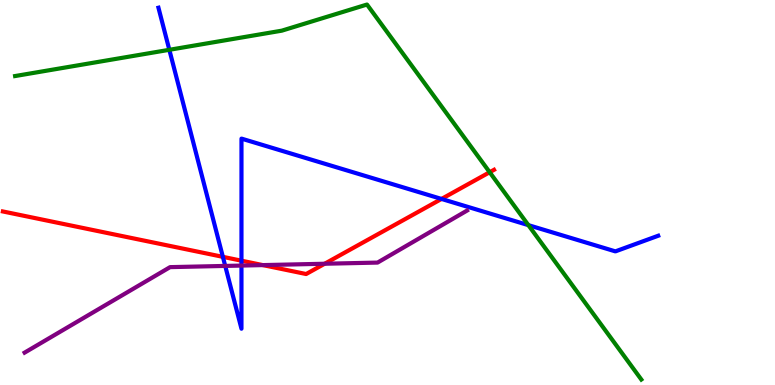[{'lines': ['blue', 'red'], 'intersections': [{'x': 2.88, 'y': 3.33}, {'x': 3.12, 'y': 3.23}, {'x': 5.7, 'y': 4.83}]}, {'lines': ['green', 'red'], 'intersections': [{'x': 6.32, 'y': 5.53}]}, {'lines': ['purple', 'red'], 'intersections': [{'x': 3.39, 'y': 3.11}, {'x': 4.19, 'y': 3.15}]}, {'lines': ['blue', 'green'], 'intersections': [{'x': 2.18, 'y': 8.71}, {'x': 6.82, 'y': 4.15}]}, {'lines': ['blue', 'purple'], 'intersections': [{'x': 2.91, 'y': 3.09}, {'x': 3.12, 'y': 3.1}]}, {'lines': ['green', 'purple'], 'intersections': []}]